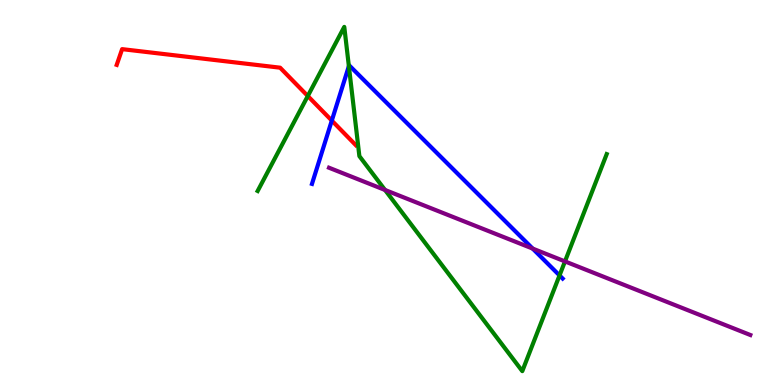[{'lines': ['blue', 'red'], 'intersections': [{'x': 4.28, 'y': 6.87}]}, {'lines': ['green', 'red'], 'intersections': [{'x': 3.97, 'y': 7.51}]}, {'lines': ['purple', 'red'], 'intersections': []}, {'lines': ['blue', 'green'], 'intersections': [{'x': 4.5, 'y': 8.28}, {'x': 7.22, 'y': 2.85}]}, {'lines': ['blue', 'purple'], 'intersections': [{'x': 6.87, 'y': 3.54}]}, {'lines': ['green', 'purple'], 'intersections': [{'x': 4.97, 'y': 5.07}, {'x': 7.29, 'y': 3.21}]}]